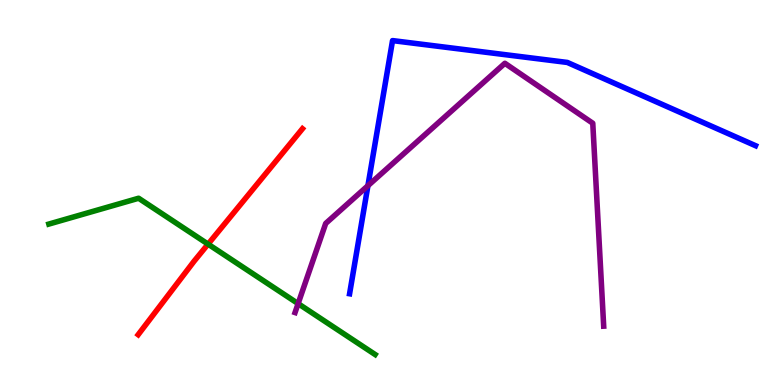[{'lines': ['blue', 'red'], 'intersections': []}, {'lines': ['green', 'red'], 'intersections': [{'x': 2.68, 'y': 3.66}]}, {'lines': ['purple', 'red'], 'intersections': []}, {'lines': ['blue', 'green'], 'intersections': []}, {'lines': ['blue', 'purple'], 'intersections': [{'x': 4.75, 'y': 5.18}]}, {'lines': ['green', 'purple'], 'intersections': [{'x': 3.85, 'y': 2.11}]}]